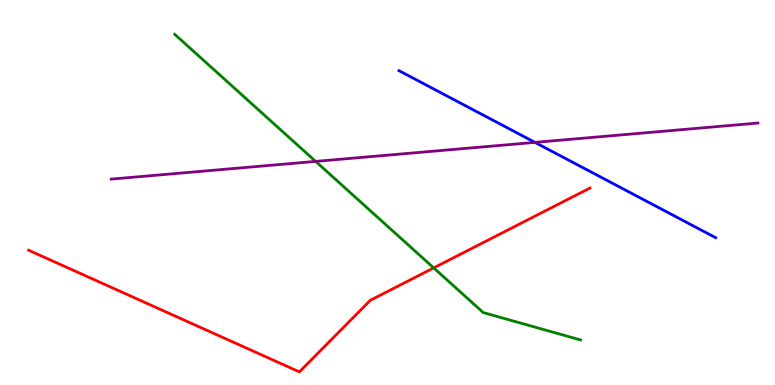[{'lines': ['blue', 'red'], 'intersections': []}, {'lines': ['green', 'red'], 'intersections': [{'x': 5.6, 'y': 3.04}]}, {'lines': ['purple', 'red'], 'intersections': []}, {'lines': ['blue', 'green'], 'intersections': []}, {'lines': ['blue', 'purple'], 'intersections': [{'x': 6.9, 'y': 6.3}]}, {'lines': ['green', 'purple'], 'intersections': [{'x': 4.07, 'y': 5.81}]}]